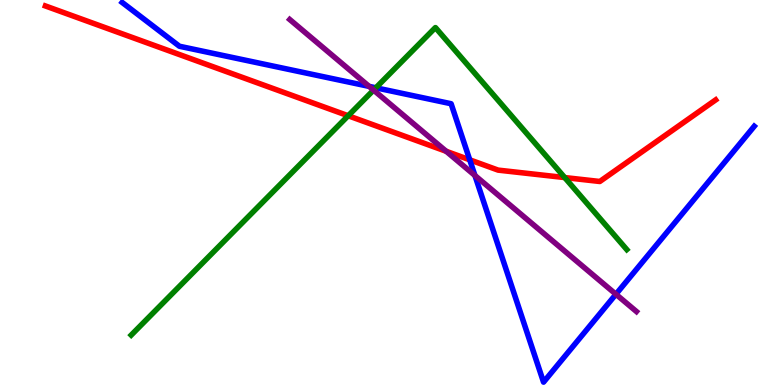[{'lines': ['blue', 'red'], 'intersections': [{'x': 6.06, 'y': 5.85}]}, {'lines': ['green', 'red'], 'intersections': [{'x': 4.49, 'y': 6.99}, {'x': 7.29, 'y': 5.39}]}, {'lines': ['purple', 'red'], 'intersections': [{'x': 5.76, 'y': 6.07}]}, {'lines': ['blue', 'green'], 'intersections': [{'x': 4.85, 'y': 7.72}]}, {'lines': ['blue', 'purple'], 'intersections': [{'x': 4.76, 'y': 7.76}, {'x': 6.13, 'y': 5.44}, {'x': 7.95, 'y': 2.36}]}, {'lines': ['green', 'purple'], 'intersections': [{'x': 4.82, 'y': 7.66}]}]